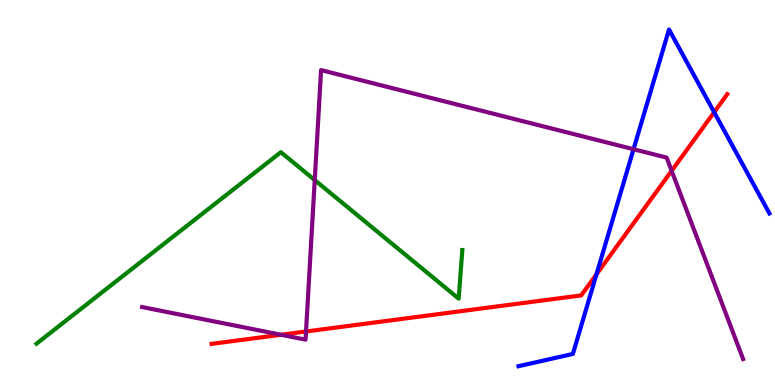[{'lines': ['blue', 'red'], 'intersections': [{'x': 7.7, 'y': 2.87}, {'x': 9.22, 'y': 7.09}]}, {'lines': ['green', 'red'], 'intersections': []}, {'lines': ['purple', 'red'], 'intersections': [{'x': 3.63, 'y': 1.3}, {'x': 3.95, 'y': 1.39}, {'x': 8.67, 'y': 5.56}]}, {'lines': ['blue', 'green'], 'intersections': []}, {'lines': ['blue', 'purple'], 'intersections': [{'x': 8.17, 'y': 6.12}]}, {'lines': ['green', 'purple'], 'intersections': [{'x': 4.06, 'y': 5.32}]}]